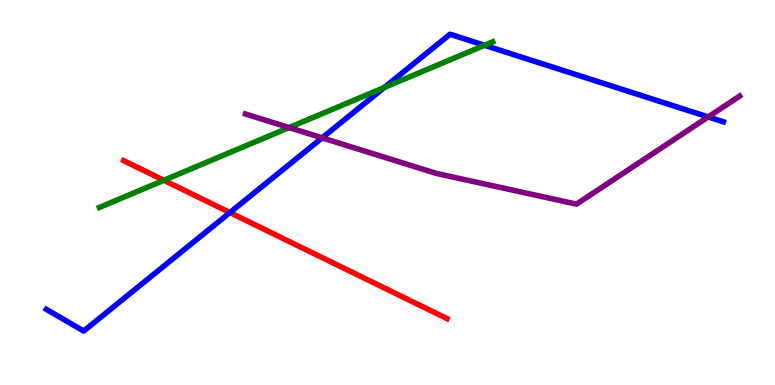[{'lines': ['blue', 'red'], 'intersections': [{'x': 2.97, 'y': 4.48}]}, {'lines': ['green', 'red'], 'intersections': [{'x': 2.11, 'y': 5.32}]}, {'lines': ['purple', 'red'], 'intersections': []}, {'lines': ['blue', 'green'], 'intersections': [{'x': 4.96, 'y': 7.73}, {'x': 6.25, 'y': 8.82}]}, {'lines': ['blue', 'purple'], 'intersections': [{'x': 4.16, 'y': 6.42}, {'x': 9.14, 'y': 6.96}]}, {'lines': ['green', 'purple'], 'intersections': [{'x': 3.73, 'y': 6.69}]}]